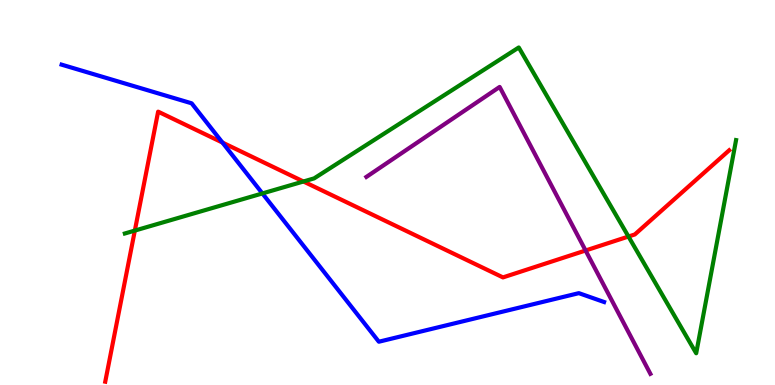[{'lines': ['blue', 'red'], 'intersections': [{'x': 2.87, 'y': 6.3}]}, {'lines': ['green', 'red'], 'intersections': [{'x': 1.74, 'y': 4.01}, {'x': 3.92, 'y': 5.29}, {'x': 8.11, 'y': 3.86}]}, {'lines': ['purple', 'red'], 'intersections': [{'x': 7.56, 'y': 3.49}]}, {'lines': ['blue', 'green'], 'intersections': [{'x': 3.39, 'y': 4.98}]}, {'lines': ['blue', 'purple'], 'intersections': []}, {'lines': ['green', 'purple'], 'intersections': []}]